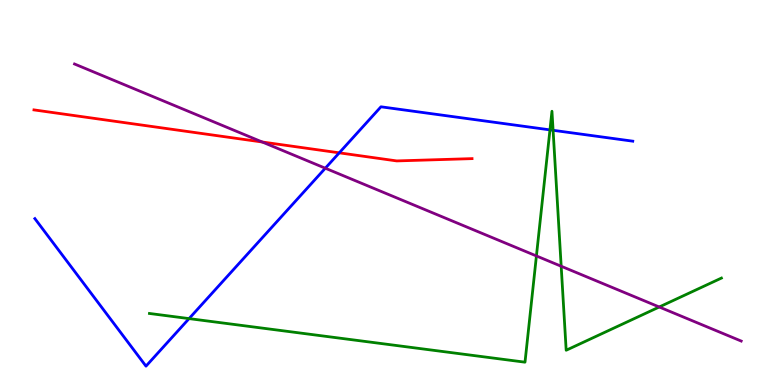[{'lines': ['blue', 'red'], 'intersections': [{'x': 4.38, 'y': 6.03}]}, {'lines': ['green', 'red'], 'intersections': []}, {'lines': ['purple', 'red'], 'intersections': [{'x': 3.38, 'y': 6.31}]}, {'lines': ['blue', 'green'], 'intersections': [{'x': 2.44, 'y': 1.72}, {'x': 7.1, 'y': 6.63}, {'x': 7.14, 'y': 6.62}]}, {'lines': ['blue', 'purple'], 'intersections': [{'x': 4.2, 'y': 5.63}]}, {'lines': ['green', 'purple'], 'intersections': [{'x': 6.92, 'y': 3.35}, {'x': 7.24, 'y': 3.08}, {'x': 8.51, 'y': 2.03}]}]